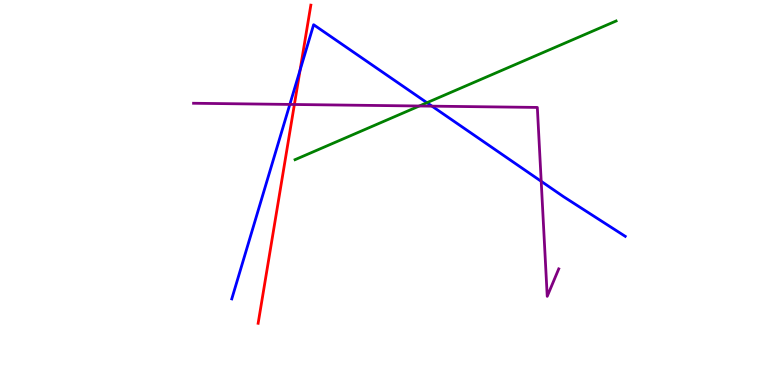[{'lines': ['blue', 'red'], 'intersections': [{'x': 3.87, 'y': 8.18}]}, {'lines': ['green', 'red'], 'intersections': []}, {'lines': ['purple', 'red'], 'intersections': [{'x': 3.8, 'y': 7.29}]}, {'lines': ['blue', 'green'], 'intersections': [{'x': 5.51, 'y': 7.33}]}, {'lines': ['blue', 'purple'], 'intersections': [{'x': 3.74, 'y': 7.29}, {'x': 5.57, 'y': 7.24}, {'x': 6.98, 'y': 5.29}]}, {'lines': ['green', 'purple'], 'intersections': [{'x': 5.41, 'y': 7.25}]}]